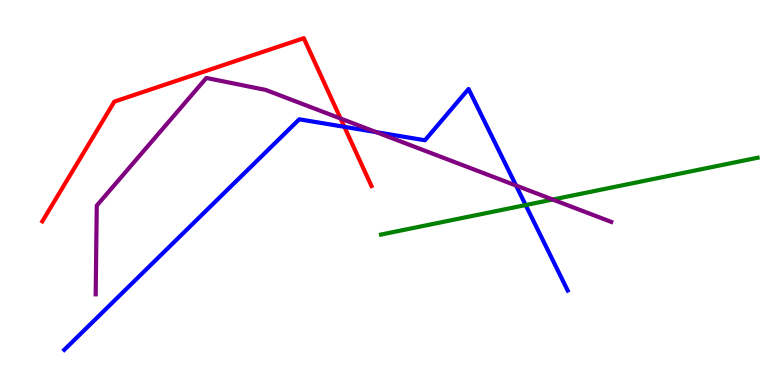[{'lines': ['blue', 'red'], 'intersections': [{'x': 4.44, 'y': 6.71}]}, {'lines': ['green', 'red'], 'intersections': []}, {'lines': ['purple', 'red'], 'intersections': [{'x': 4.39, 'y': 6.92}]}, {'lines': ['blue', 'green'], 'intersections': [{'x': 6.78, 'y': 4.67}]}, {'lines': ['blue', 'purple'], 'intersections': [{'x': 4.85, 'y': 6.57}, {'x': 6.66, 'y': 5.18}]}, {'lines': ['green', 'purple'], 'intersections': [{'x': 7.13, 'y': 4.82}]}]